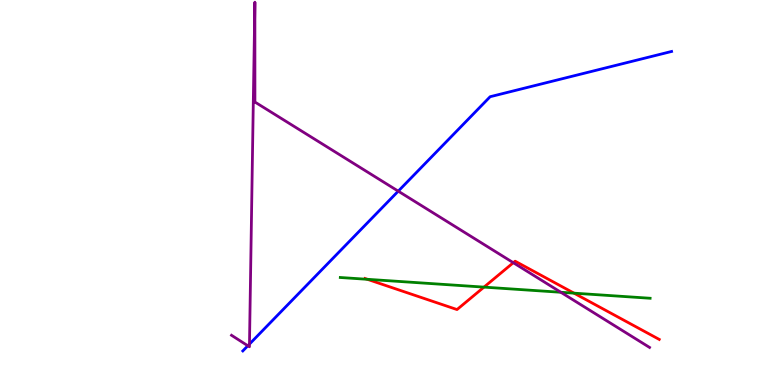[{'lines': ['blue', 'red'], 'intersections': []}, {'lines': ['green', 'red'], 'intersections': [{'x': 4.74, 'y': 2.75}, {'x': 6.24, 'y': 2.54}, {'x': 7.41, 'y': 2.39}]}, {'lines': ['purple', 'red'], 'intersections': [{'x': 6.62, 'y': 3.18}]}, {'lines': ['blue', 'green'], 'intersections': []}, {'lines': ['blue', 'purple'], 'intersections': [{'x': 3.2, 'y': 1.02}, {'x': 3.22, 'y': 1.06}, {'x': 5.14, 'y': 5.03}]}, {'lines': ['green', 'purple'], 'intersections': [{'x': 7.24, 'y': 2.41}]}]